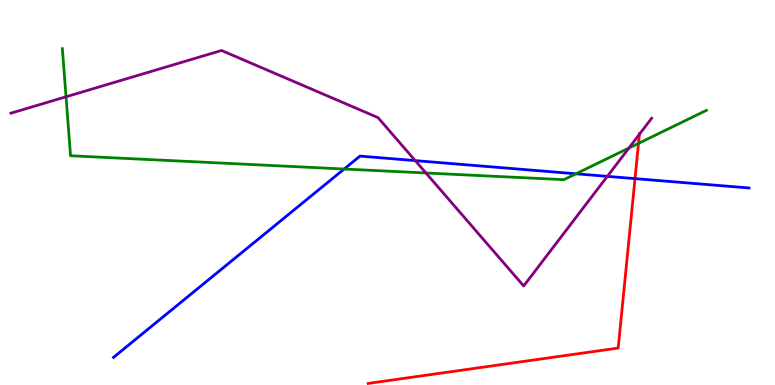[{'lines': ['blue', 'red'], 'intersections': [{'x': 8.19, 'y': 5.36}]}, {'lines': ['green', 'red'], 'intersections': [{'x': 8.24, 'y': 6.28}]}, {'lines': ['purple', 'red'], 'intersections': [{'x': 8.25, 'y': 6.51}]}, {'lines': ['blue', 'green'], 'intersections': [{'x': 4.44, 'y': 5.61}, {'x': 7.43, 'y': 5.49}]}, {'lines': ['blue', 'purple'], 'intersections': [{'x': 5.36, 'y': 5.83}, {'x': 7.84, 'y': 5.42}]}, {'lines': ['green', 'purple'], 'intersections': [{'x': 0.852, 'y': 7.49}, {'x': 5.5, 'y': 5.51}, {'x': 8.12, 'y': 6.16}]}]